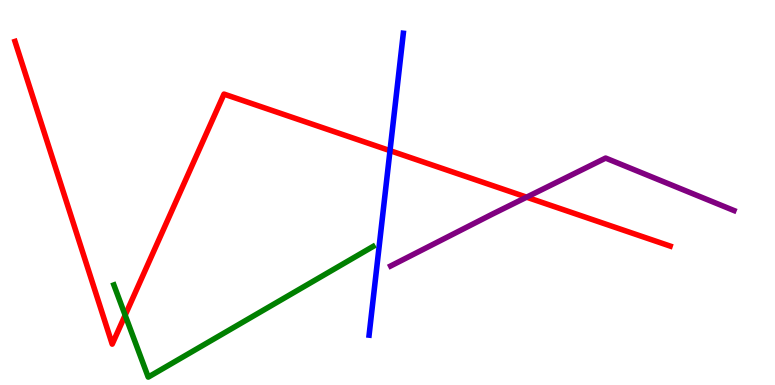[{'lines': ['blue', 'red'], 'intersections': [{'x': 5.03, 'y': 6.09}]}, {'lines': ['green', 'red'], 'intersections': [{'x': 1.61, 'y': 1.81}]}, {'lines': ['purple', 'red'], 'intersections': [{'x': 6.8, 'y': 4.88}]}, {'lines': ['blue', 'green'], 'intersections': []}, {'lines': ['blue', 'purple'], 'intersections': []}, {'lines': ['green', 'purple'], 'intersections': []}]